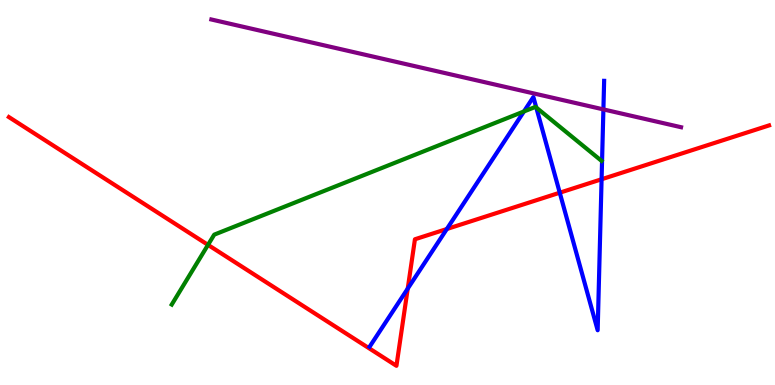[{'lines': ['blue', 'red'], 'intersections': [{'x': 5.26, 'y': 2.5}, {'x': 5.77, 'y': 4.05}, {'x': 7.22, 'y': 4.99}, {'x': 7.76, 'y': 5.34}]}, {'lines': ['green', 'red'], 'intersections': [{'x': 2.68, 'y': 3.64}]}, {'lines': ['purple', 'red'], 'intersections': []}, {'lines': ['blue', 'green'], 'intersections': [{'x': 6.76, 'y': 7.1}, {'x': 6.92, 'y': 7.21}]}, {'lines': ['blue', 'purple'], 'intersections': [{'x': 7.79, 'y': 7.16}]}, {'lines': ['green', 'purple'], 'intersections': []}]